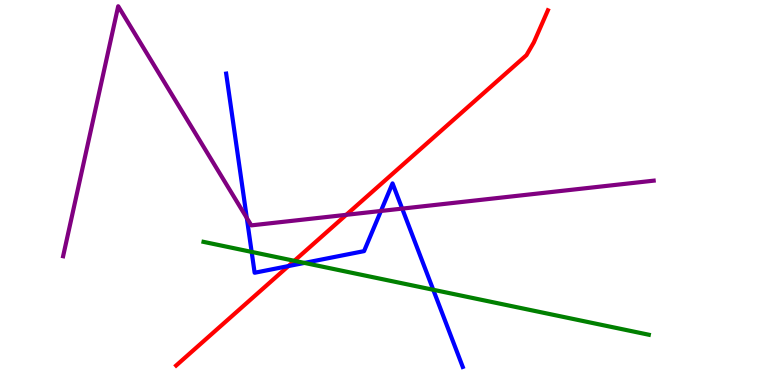[{'lines': ['blue', 'red'], 'intersections': [{'x': 3.72, 'y': 3.09}]}, {'lines': ['green', 'red'], 'intersections': [{'x': 3.8, 'y': 3.23}]}, {'lines': ['purple', 'red'], 'intersections': [{'x': 4.47, 'y': 4.42}]}, {'lines': ['blue', 'green'], 'intersections': [{'x': 3.25, 'y': 3.46}, {'x': 3.93, 'y': 3.17}, {'x': 5.59, 'y': 2.47}]}, {'lines': ['blue', 'purple'], 'intersections': [{'x': 3.18, 'y': 4.34}, {'x': 4.92, 'y': 4.52}, {'x': 5.19, 'y': 4.58}]}, {'lines': ['green', 'purple'], 'intersections': []}]